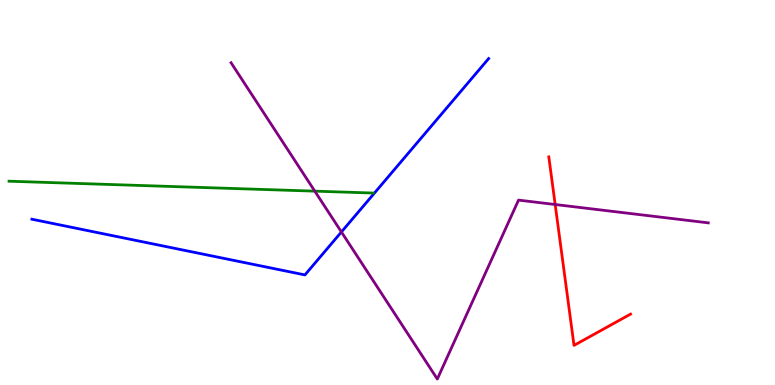[{'lines': ['blue', 'red'], 'intersections': []}, {'lines': ['green', 'red'], 'intersections': []}, {'lines': ['purple', 'red'], 'intersections': [{'x': 7.16, 'y': 4.69}]}, {'lines': ['blue', 'green'], 'intersections': []}, {'lines': ['blue', 'purple'], 'intersections': [{'x': 4.41, 'y': 3.97}]}, {'lines': ['green', 'purple'], 'intersections': [{'x': 4.06, 'y': 5.04}]}]